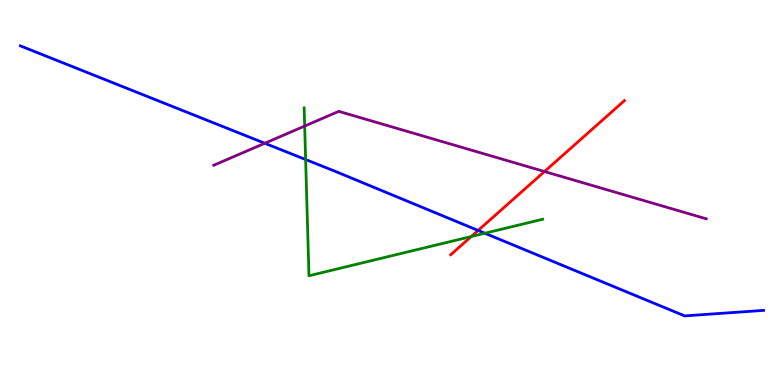[{'lines': ['blue', 'red'], 'intersections': [{'x': 6.17, 'y': 4.01}]}, {'lines': ['green', 'red'], 'intersections': [{'x': 6.08, 'y': 3.86}]}, {'lines': ['purple', 'red'], 'intersections': [{'x': 7.03, 'y': 5.54}]}, {'lines': ['blue', 'green'], 'intersections': [{'x': 3.94, 'y': 5.86}, {'x': 6.26, 'y': 3.94}]}, {'lines': ['blue', 'purple'], 'intersections': [{'x': 3.42, 'y': 6.28}]}, {'lines': ['green', 'purple'], 'intersections': [{'x': 3.93, 'y': 6.73}]}]